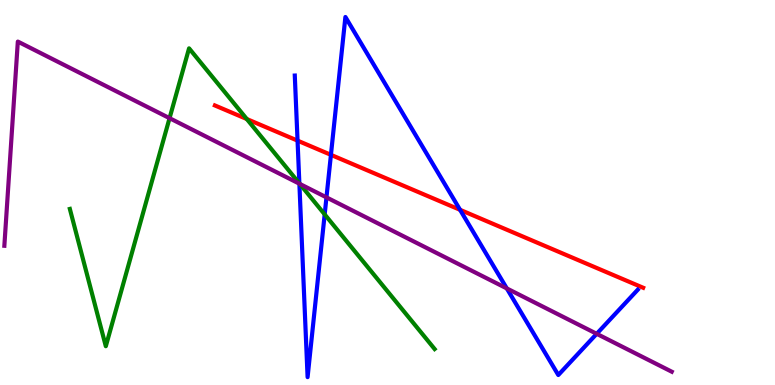[{'lines': ['blue', 'red'], 'intersections': [{'x': 3.84, 'y': 6.35}, {'x': 4.27, 'y': 5.98}, {'x': 5.94, 'y': 4.55}]}, {'lines': ['green', 'red'], 'intersections': [{'x': 3.18, 'y': 6.91}]}, {'lines': ['purple', 'red'], 'intersections': []}, {'lines': ['blue', 'green'], 'intersections': [{'x': 3.86, 'y': 5.24}, {'x': 4.19, 'y': 4.43}]}, {'lines': ['blue', 'purple'], 'intersections': [{'x': 3.86, 'y': 5.23}, {'x': 4.21, 'y': 4.87}, {'x': 6.54, 'y': 2.51}, {'x': 7.7, 'y': 1.33}]}, {'lines': ['green', 'purple'], 'intersections': [{'x': 2.19, 'y': 6.93}, {'x': 3.87, 'y': 5.22}]}]